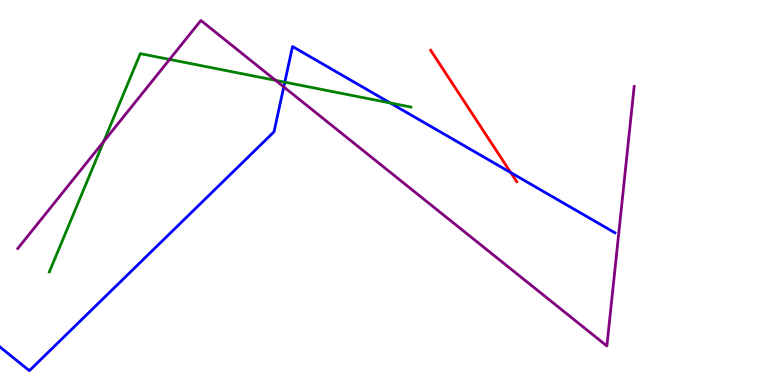[{'lines': ['blue', 'red'], 'intersections': [{'x': 6.59, 'y': 5.52}]}, {'lines': ['green', 'red'], 'intersections': []}, {'lines': ['purple', 'red'], 'intersections': []}, {'lines': ['blue', 'green'], 'intersections': [{'x': 3.67, 'y': 7.87}, {'x': 5.04, 'y': 7.33}]}, {'lines': ['blue', 'purple'], 'intersections': [{'x': 3.66, 'y': 7.74}]}, {'lines': ['green', 'purple'], 'intersections': [{'x': 1.34, 'y': 6.32}, {'x': 2.19, 'y': 8.46}, {'x': 3.56, 'y': 7.91}]}]